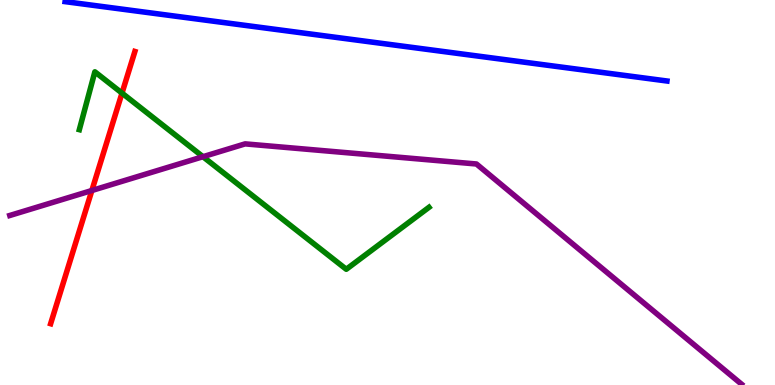[{'lines': ['blue', 'red'], 'intersections': []}, {'lines': ['green', 'red'], 'intersections': [{'x': 1.57, 'y': 7.58}]}, {'lines': ['purple', 'red'], 'intersections': [{'x': 1.19, 'y': 5.05}]}, {'lines': ['blue', 'green'], 'intersections': []}, {'lines': ['blue', 'purple'], 'intersections': []}, {'lines': ['green', 'purple'], 'intersections': [{'x': 2.62, 'y': 5.93}]}]